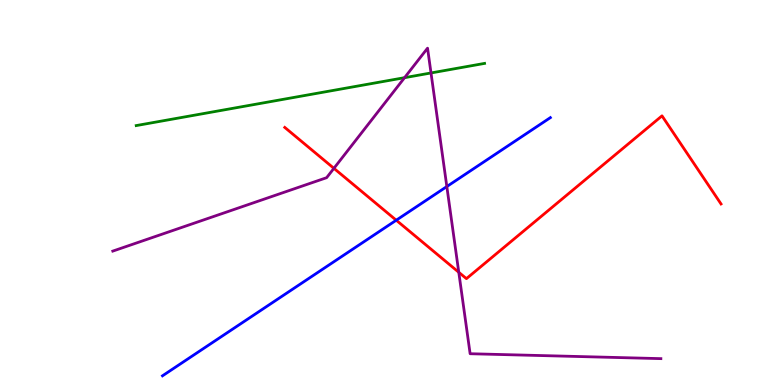[{'lines': ['blue', 'red'], 'intersections': [{'x': 5.11, 'y': 4.28}]}, {'lines': ['green', 'red'], 'intersections': []}, {'lines': ['purple', 'red'], 'intersections': [{'x': 4.31, 'y': 5.63}, {'x': 5.92, 'y': 2.93}]}, {'lines': ['blue', 'green'], 'intersections': []}, {'lines': ['blue', 'purple'], 'intersections': [{'x': 5.77, 'y': 5.15}]}, {'lines': ['green', 'purple'], 'intersections': [{'x': 5.22, 'y': 7.98}, {'x': 5.56, 'y': 8.1}]}]